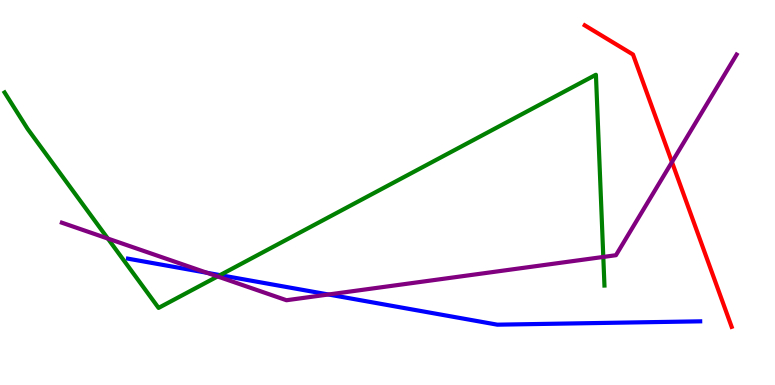[{'lines': ['blue', 'red'], 'intersections': []}, {'lines': ['green', 'red'], 'intersections': []}, {'lines': ['purple', 'red'], 'intersections': [{'x': 8.67, 'y': 5.79}]}, {'lines': ['blue', 'green'], 'intersections': [{'x': 2.84, 'y': 2.85}]}, {'lines': ['blue', 'purple'], 'intersections': [{'x': 2.67, 'y': 2.91}, {'x': 4.24, 'y': 2.35}]}, {'lines': ['green', 'purple'], 'intersections': [{'x': 1.39, 'y': 3.8}, {'x': 2.81, 'y': 2.82}, {'x': 7.78, 'y': 3.33}]}]